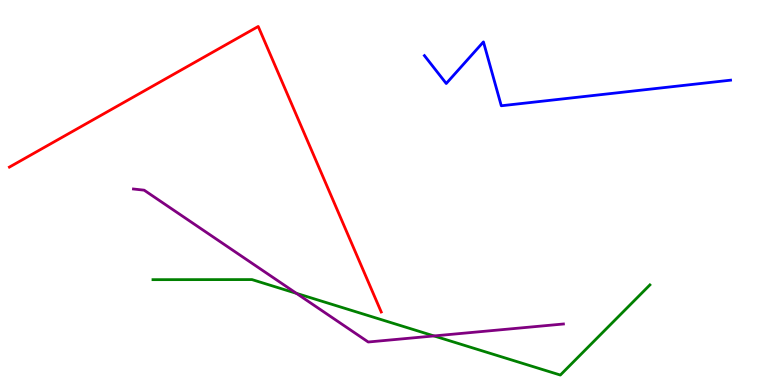[{'lines': ['blue', 'red'], 'intersections': []}, {'lines': ['green', 'red'], 'intersections': []}, {'lines': ['purple', 'red'], 'intersections': []}, {'lines': ['blue', 'green'], 'intersections': []}, {'lines': ['blue', 'purple'], 'intersections': []}, {'lines': ['green', 'purple'], 'intersections': [{'x': 3.82, 'y': 2.38}, {'x': 5.6, 'y': 1.27}]}]